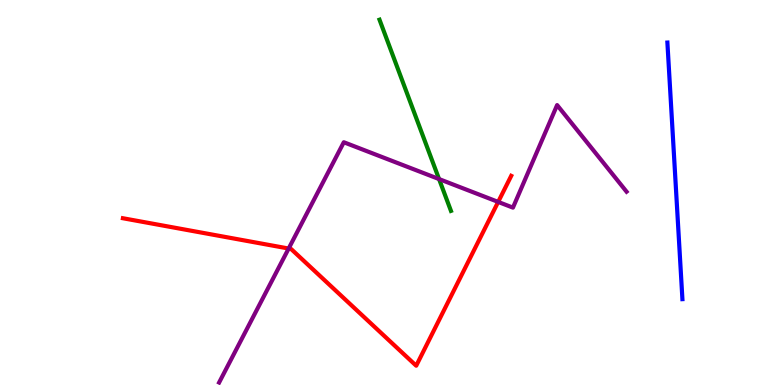[{'lines': ['blue', 'red'], 'intersections': []}, {'lines': ['green', 'red'], 'intersections': []}, {'lines': ['purple', 'red'], 'intersections': [{'x': 3.72, 'y': 3.54}, {'x': 6.43, 'y': 4.76}]}, {'lines': ['blue', 'green'], 'intersections': []}, {'lines': ['blue', 'purple'], 'intersections': []}, {'lines': ['green', 'purple'], 'intersections': [{'x': 5.67, 'y': 5.35}]}]